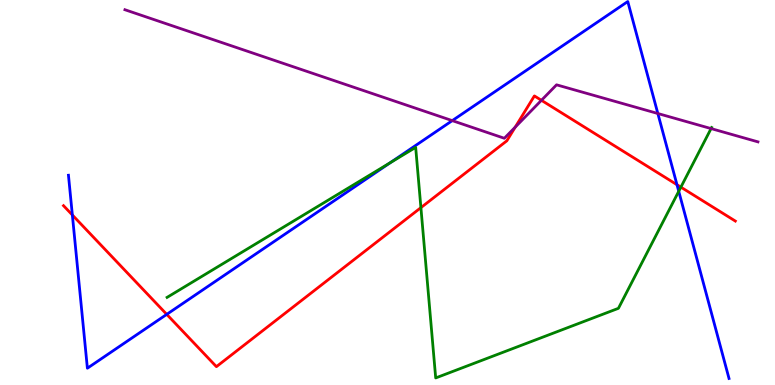[{'lines': ['blue', 'red'], 'intersections': [{'x': 0.934, 'y': 4.42}, {'x': 2.15, 'y': 1.83}, {'x': 8.74, 'y': 5.2}]}, {'lines': ['green', 'red'], 'intersections': [{'x': 5.43, 'y': 4.61}, {'x': 8.79, 'y': 5.14}]}, {'lines': ['purple', 'red'], 'intersections': [{'x': 6.65, 'y': 6.7}, {'x': 6.99, 'y': 7.39}]}, {'lines': ['blue', 'green'], 'intersections': [{'x': 5.04, 'y': 5.77}, {'x': 8.76, 'y': 5.03}]}, {'lines': ['blue', 'purple'], 'intersections': [{'x': 5.84, 'y': 6.87}, {'x': 8.49, 'y': 7.05}]}, {'lines': ['green', 'purple'], 'intersections': [{'x': 9.18, 'y': 6.66}]}]